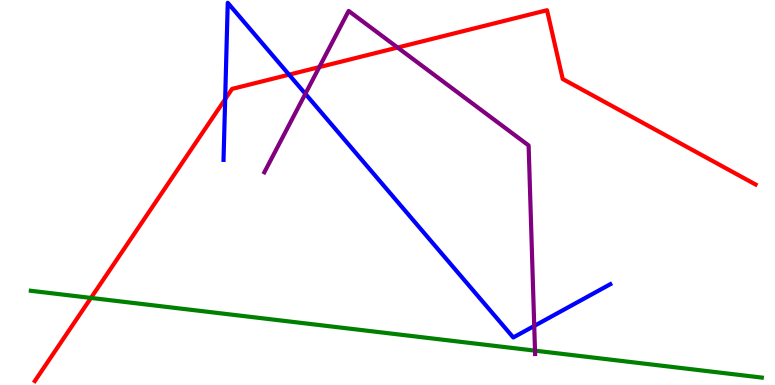[{'lines': ['blue', 'red'], 'intersections': [{'x': 2.91, 'y': 7.42}, {'x': 3.73, 'y': 8.06}]}, {'lines': ['green', 'red'], 'intersections': [{'x': 1.17, 'y': 2.26}]}, {'lines': ['purple', 'red'], 'intersections': [{'x': 4.12, 'y': 8.26}, {'x': 5.13, 'y': 8.77}]}, {'lines': ['blue', 'green'], 'intersections': []}, {'lines': ['blue', 'purple'], 'intersections': [{'x': 3.94, 'y': 7.56}, {'x': 6.89, 'y': 1.53}]}, {'lines': ['green', 'purple'], 'intersections': [{'x': 6.9, 'y': 0.892}]}]